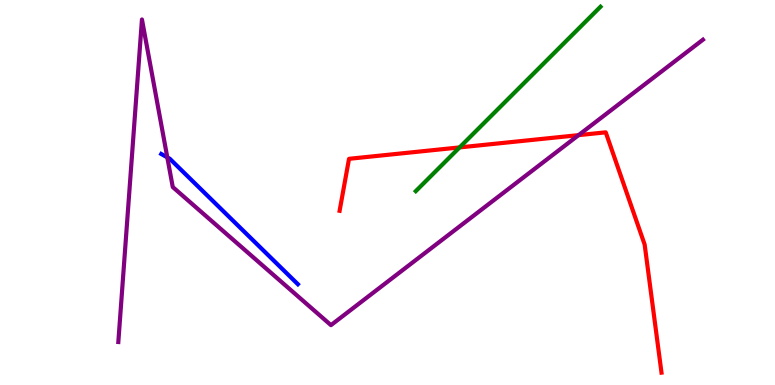[{'lines': ['blue', 'red'], 'intersections': []}, {'lines': ['green', 'red'], 'intersections': [{'x': 5.93, 'y': 6.17}]}, {'lines': ['purple', 'red'], 'intersections': [{'x': 7.47, 'y': 6.49}]}, {'lines': ['blue', 'green'], 'intersections': []}, {'lines': ['blue', 'purple'], 'intersections': [{'x': 2.16, 'y': 5.91}]}, {'lines': ['green', 'purple'], 'intersections': []}]